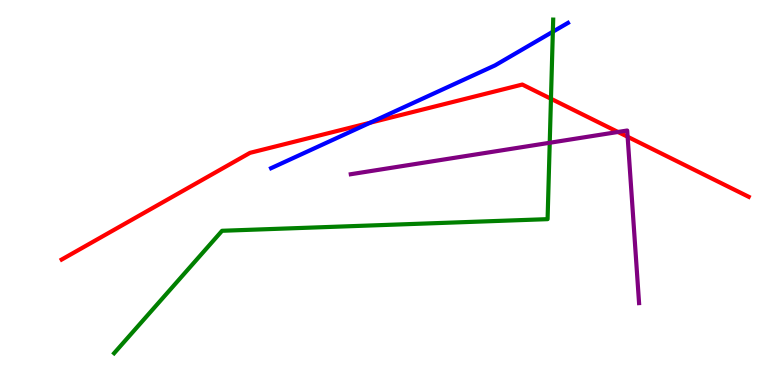[{'lines': ['blue', 'red'], 'intersections': [{'x': 4.78, 'y': 6.81}]}, {'lines': ['green', 'red'], 'intersections': [{'x': 7.11, 'y': 7.43}]}, {'lines': ['purple', 'red'], 'intersections': [{'x': 7.97, 'y': 6.57}, {'x': 8.1, 'y': 6.45}]}, {'lines': ['blue', 'green'], 'intersections': [{'x': 7.13, 'y': 9.18}]}, {'lines': ['blue', 'purple'], 'intersections': []}, {'lines': ['green', 'purple'], 'intersections': [{'x': 7.09, 'y': 6.29}]}]